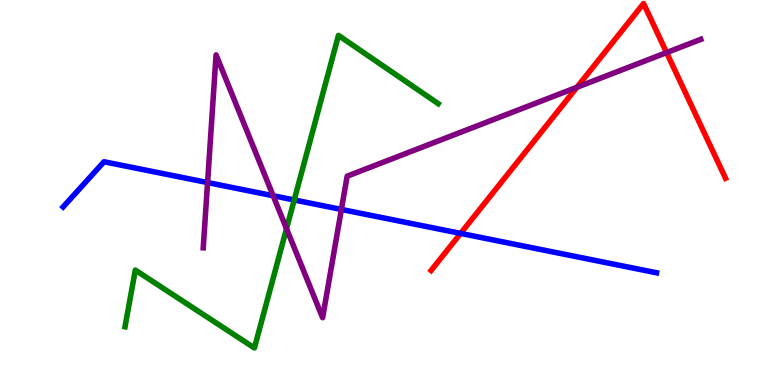[{'lines': ['blue', 'red'], 'intersections': [{'x': 5.94, 'y': 3.94}]}, {'lines': ['green', 'red'], 'intersections': []}, {'lines': ['purple', 'red'], 'intersections': [{'x': 7.44, 'y': 7.73}, {'x': 8.6, 'y': 8.63}]}, {'lines': ['blue', 'green'], 'intersections': [{'x': 3.8, 'y': 4.81}]}, {'lines': ['blue', 'purple'], 'intersections': [{'x': 2.68, 'y': 5.26}, {'x': 3.52, 'y': 4.92}, {'x': 4.41, 'y': 4.56}]}, {'lines': ['green', 'purple'], 'intersections': [{'x': 3.7, 'y': 4.06}]}]